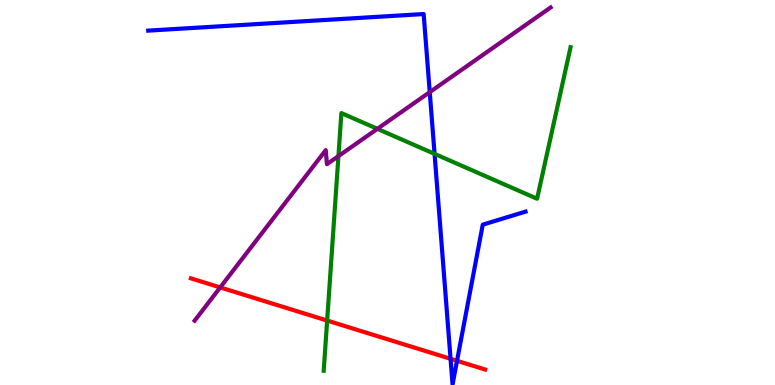[{'lines': ['blue', 'red'], 'intersections': [{'x': 5.81, 'y': 0.68}, {'x': 5.9, 'y': 0.628}]}, {'lines': ['green', 'red'], 'intersections': [{'x': 4.22, 'y': 1.67}]}, {'lines': ['purple', 'red'], 'intersections': [{'x': 2.84, 'y': 2.53}]}, {'lines': ['blue', 'green'], 'intersections': [{'x': 5.61, 'y': 6.0}]}, {'lines': ['blue', 'purple'], 'intersections': [{'x': 5.55, 'y': 7.61}]}, {'lines': ['green', 'purple'], 'intersections': [{'x': 4.37, 'y': 5.94}, {'x': 4.87, 'y': 6.65}]}]